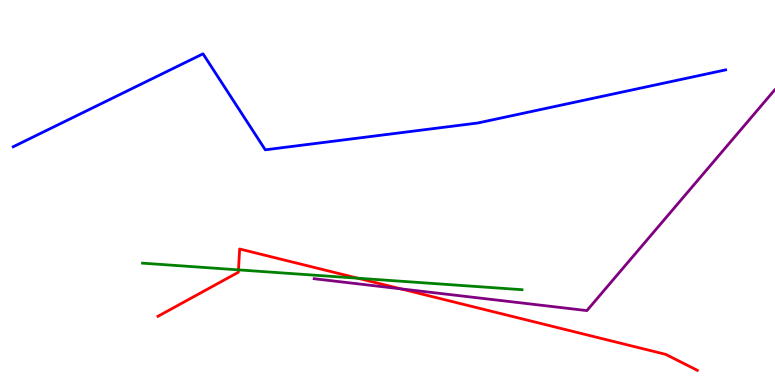[{'lines': ['blue', 'red'], 'intersections': []}, {'lines': ['green', 'red'], 'intersections': [{'x': 3.08, 'y': 2.99}, {'x': 4.62, 'y': 2.77}]}, {'lines': ['purple', 'red'], 'intersections': [{'x': 5.17, 'y': 2.5}]}, {'lines': ['blue', 'green'], 'intersections': []}, {'lines': ['blue', 'purple'], 'intersections': []}, {'lines': ['green', 'purple'], 'intersections': []}]